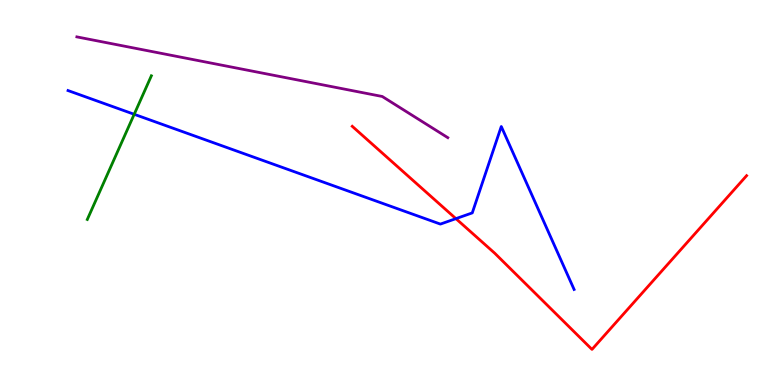[{'lines': ['blue', 'red'], 'intersections': [{'x': 5.88, 'y': 4.32}]}, {'lines': ['green', 'red'], 'intersections': []}, {'lines': ['purple', 'red'], 'intersections': []}, {'lines': ['blue', 'green'], 'intersections': [{'x': 1.73, 'y': 7.03}]}, {'lines': ['blue', 'purple'], 'intersections': []}, {'lines': ['green', 'purple'], 'intersections': []}]